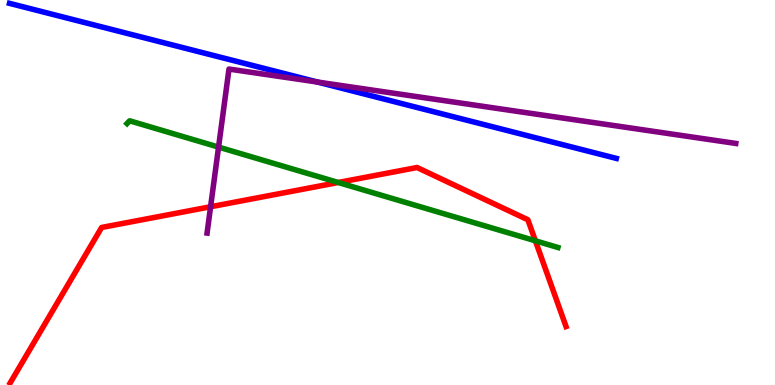[{'lines': ['blue', 'red'], 'intersections': []}, {'lines': ['green', 'red'], 'intersections': [{'x': 4.36, 'y': 5.26}, {'x': 6.91, 'y': 3.75}]}, {'lines': ['purple', 'red'], 'intersections': [{'x': 2.72, 'y': 4.63}]}, {'lines': ['blue', 'green'], 'intersections': []}, {'lines': ['blue', 'purple'], 'intersections': [{'x': 4.1, 'y': 7.87}]}, {'lines': ['green', 'purple'], 'intersections': [{'x': 2.82, 'y': 6.18}]}]